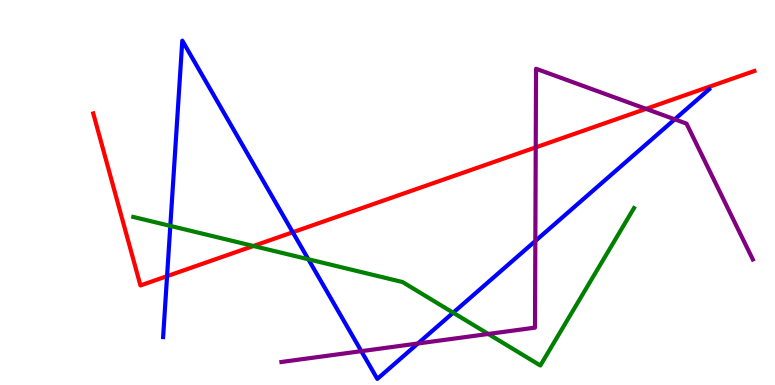[{'lines': ['blue', 'red'], 'intersections': [{'x': 2.16, 'y': 2.83}, {'x': 3.78, 'y': 3.97}]}, {'lines': ['green', 'red'], 'intersections': [{'x': 3.27, 'y': 3.61}]}, {'lines': ['purple', 'red'], 'intersections': [{'x': 6.91, 'y': 6.17}, {'x': 8.34, 'y': 7.17}]}, {'lines': ['blue', 'green'], 'intersections': [{'x': 2.2, 'y': 4.13}, {'x': 3.98, 'y': 3.27}, {'x': 5.85, 'y': 1.88}]}, {'lines': ['blue', 'purple'], 'intersections': [{'x': 4.66, 'y': 0.879}, {'x': 5.39, 'y': 1.08}, {'x': 6.91, 'y': 3.74}, {'x': 8.71, 'y': 6.9}]}, {'lines': ['green', 'purple'], 'intersections': [{'x': 6.3, 'y': 1.33}]}]